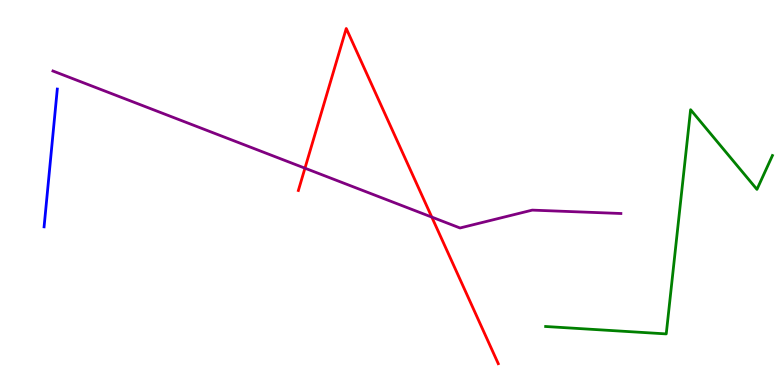[{'lines': ['blue', 'red'], 'intersections': []}, {'lines': ['green', 'red'], 'intersections': []}, {'lines': ['purple', 'red'], 'intersections': [{'x': 3.93, 'y': 5.63}, {'x': 5.57, 'y': 4.36}]}, {'lines': ['blue', 'green'], 'intersections': []}, {'lines': ['blue', 'purple'], 'intersections': []}, {'lines': ['green', 'purple'], 'intersections': []}]